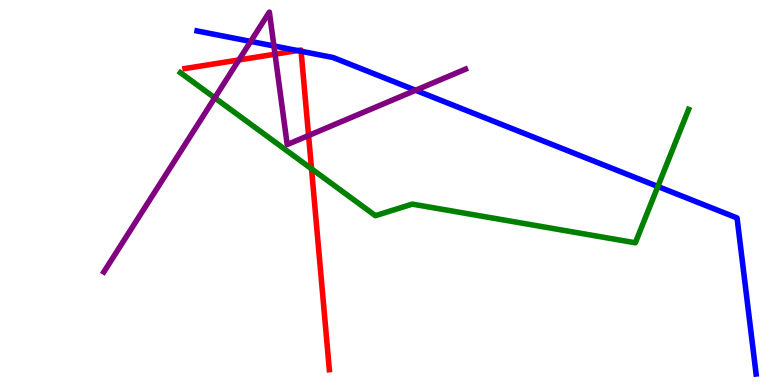[{'lines': ['blue', 'red'], 'intersections': [{'x': 3.84, 'y': 8.69}, {'x': 3.89, 'y': 8.67}]}, {'lines': ['green', 'red'], 'intersections': [{'x': 4.02, 'y': 5.62}]}, {'lines': ['purple', 'red'], 'intersections': [{'x': 3.08, 'y': 8.44}, {'x': 3.55, 'y': 8.59}, {'x': 3.98, 'y': 6.48}]}, {'lines': ['blue', 'green'], 'intersections': [{'x': 8.49, 'y': 5.16}]}, {'lines': ['blue', 'purple'], 'intersections': [{'x': 3.23, 'y': 8.92}, {'x': 3.53, 'y': 8.81}, {'x': 5.36, 'y': 7.66}]}, {'lines': ['green', 'purple'], 'intersections': [{'x': 2.77, 'y': 7.46}]}]